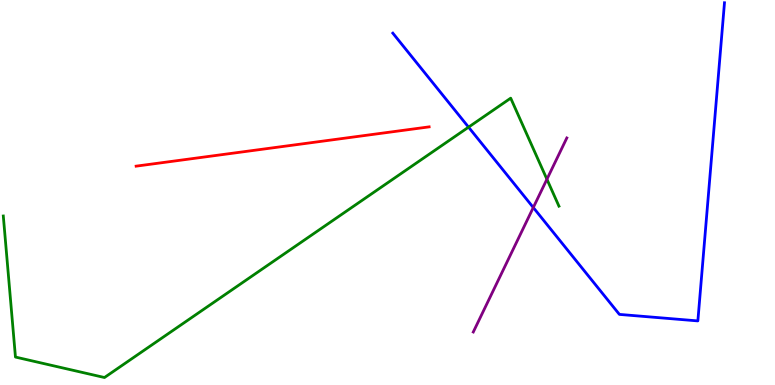[{'lines': ['blue', 'red'], 'intersections': []}, {'lines': ['green', 'red'], 'intersections': []}, {'lines': ['purple', 'red'], 'intersections': []}, {'lines': ['blue', 'green'], 'intersections': [{'x': 6.05, 'y': 6.7}]}, {'lines': ['blue', 'purple'], 'intersections': [{'x': 6.88, 'y': 4.61}]}, {'lines': ['green', 'purple'], 'intersections': [{'x': 7.06, 'y': 5.34}]}]